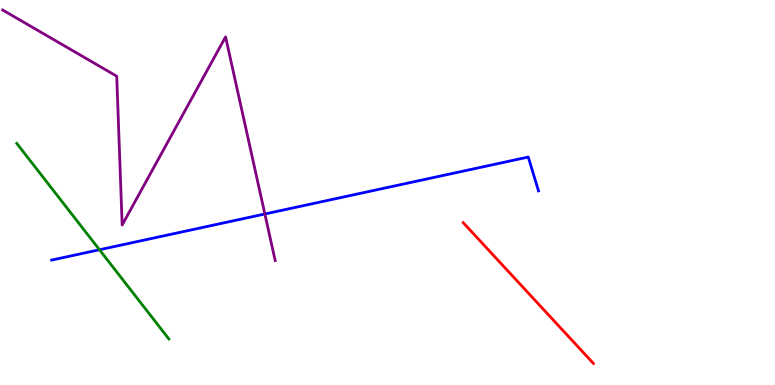[{'lines': ['blue', 'red'], 'intersections': []}, {'lines': ['green', 'red'], 'intersections': []}, {'lines': ['purple', 'red'], 'intersections': []}, {'lines': ['blue', 'green'], 'intersections': [{'x': 1.28, 'y': 3.51}]}, {'lines': ['blue', 'purple'], 'intersections': [{'x': 3.42, 'y': 4.44}]}, {'lines': ['green', 'purple'], 'intersections': []}]